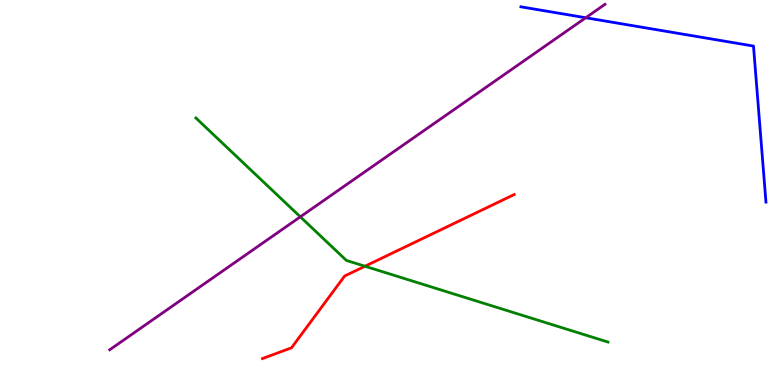[{'lines': ['blue', 'red'], 'intersections': []}, {'lines': ['green', 'red'], 'intersections': [{'x': 4.71, 'y': 3.08}]}, {'lines': ['purple', 'red'], 'intersections': []}, {'lines': ['blue', 'green'], 'intersections': []}, {'lines': ['blue', 'purple'], 'intersections': [{'x': 7.56, 'y': 9.54}]}, {'lines': ['green', 'purple'], 'intersections': [{'x': 3.88, 'y': 4.37}]}]